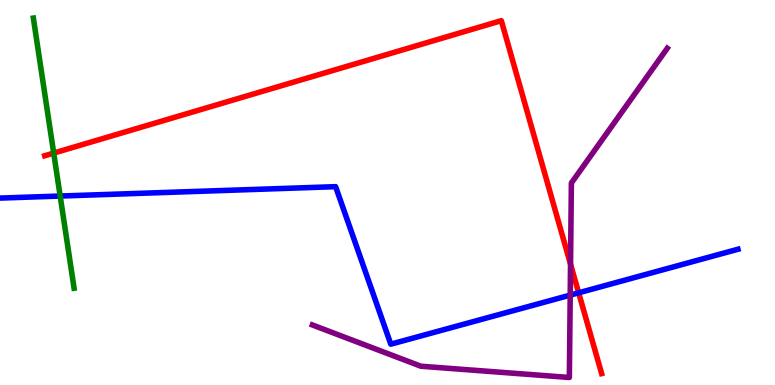[{'lines': ['blue', 'red'], 'intersections': [{'x': 7.47, 'y': 2.39}]}, {'lines': ['green', 'red'], 'intersections': [{'x': 0.693, 'y': 6.02}]}, {'lines': ['purple', 'red'], 'intersections': [{'x': 7.36, 'y': 3.14}]}, {'lines': ['blue', 'green'], 'intersections': [{'x': 0.777, 'y': 4.91}]}, {'lines': ['blue', 'purple'], 'intersections': [{'x': 7.36, 'y': 2.33}]}, {'lines': ['green', 'purple'], 'intersections': []}]